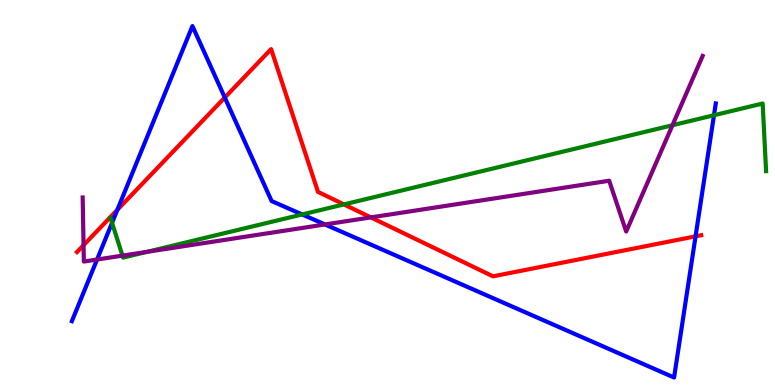[{'lines': ['blue', 'red'], 'intersections': [{'x': 1.51, 'y': 4.55}, {'x': 2.9, 'y': 7.47}, {'x': 8.97, 'y': 3.86}]}, {'lines': ['green', 'red'], 'intersections': [{'x': 4.44, 'y': 4.69}]}, {'lines': ['purple', 'red'], 'intersections': [{'x': 1.08, 'y': 3.63}, {'x': 4.79, 'y': 4.35}]}, {'lines': ['blue', 'green'], 'intersections': [{'x': 1.45, 'y': 4.21}, {'x': 3.9, 'y': 4.43}, {'x': 9.21, 'y': 7.01}]}, {'lines': ['blue', 'purple'], 'intersections': [{'x': 1.25, 'y': 3.26}, {'x': 4.19, 'y': 4.17}]}, {'lines': ['green', 'purple'], 'intersections': [{'x': 1.58, 'y': 3.36}, {'x': 1.9, 'y': 3.46}, {'x': 8.68, 'y': 6.75}]}]